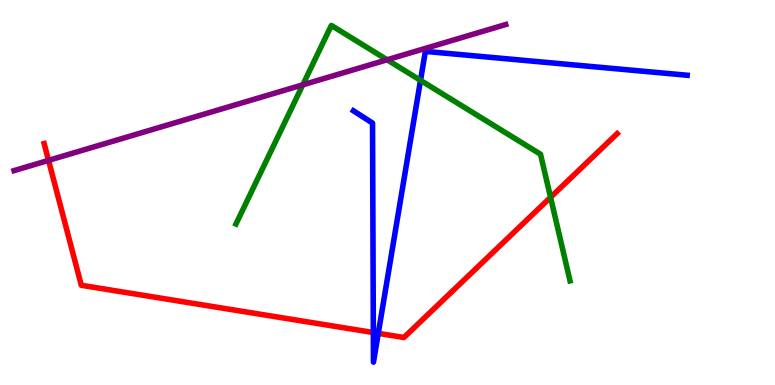[{'lines': ['blue', 'red'], 'intersections': [{'x': 4.82, 'y': 1.36}, {'x': 4.88, 'y': 1.34}]}, {'lines': ['green', 'red'], 'intersections': [{'x': 7.1, 'y': 4.87}]}, {'lines': ['purple', 'red'], 'intersections': [{'x': 0.626, 'y': 5.83}]}, {'lines': ['blue', 'green'], 'intersections': [{'x': 5.43, 'y': 7.91}]}, {'lines': ['blue', 'purple'], 'intersections': []}, {'lines': ['green', 'purple'], 'intersections': [{'x': 3.91, 'y': 7.8}, {'x': 4.99, 'y': 8.45}]}]